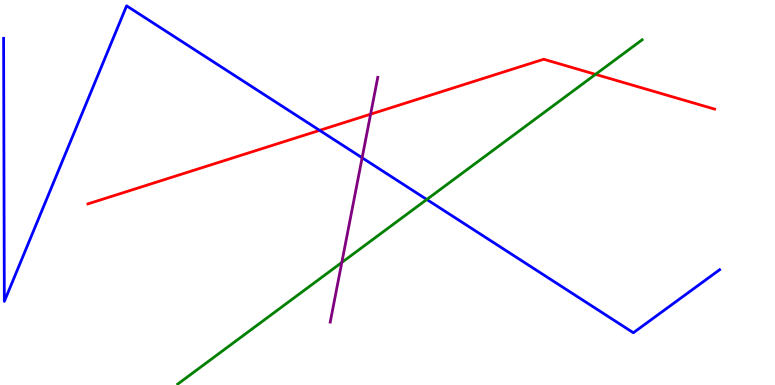[{'lines': ['blue', 'red'], 'intersections': [{'x': 4.12, 'y': 6.61}]}, {'lines': ['green', 'red'], 'intersections': [{'x': 7.68, 'y': 8.07}]}, {'lines': ['purple', 'red'], 'intersections': [{'x': 4.78, 'y': 7.03}]}, {'lines': ['blue', 'green'], 'intersections': [{'x': 5.51, 'y': 4.82}]}, {'lines': ['blue', 'purple'], 'intersections': [{'x': 4.67, 'y': 5.9}]}, {'lines': ['green', 'purple'], 'intersections': [{'x': 4.41, 'y': 3.18}]}]